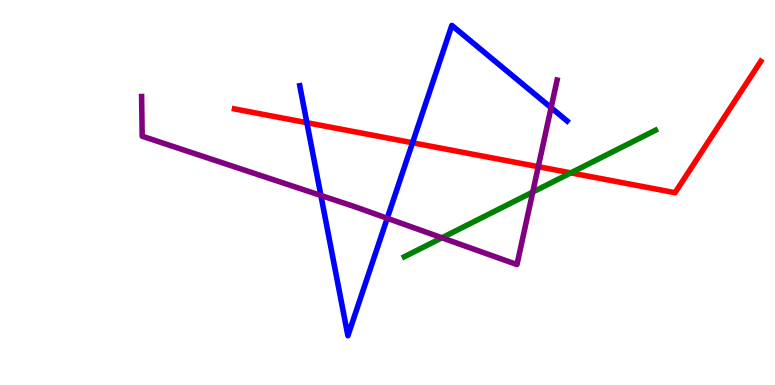[{'lines': ['blue', 'red'], 'intersections': [{'x': 3.96, 'y': 6.81}, {'x': 5.32, 'y': 6.29}]}, {'lines': ['green', 'red'], 'intersections': [{'x': 7.37, 'y': 5.51}]}, {'lines': ['purple', 'red'], 'intersections': [{'x': 6.95, 'y': 5.67}]}, {'lines': ['blue', 'green'], 'intersections': []}, {'lines': ['blue', 'purple'], 'intersections': [{'x': 4.14, 'y': 4.92}, {'x': 5.0, 'y': 4.33}, {'x': 7.11, 'y': 7.2}]}, {'lines': ['green', 'purple'], 'intersections': [{'x': 5.7, 'y': 3.82}, {'x': 6.87, 'y': 5.01}]}]